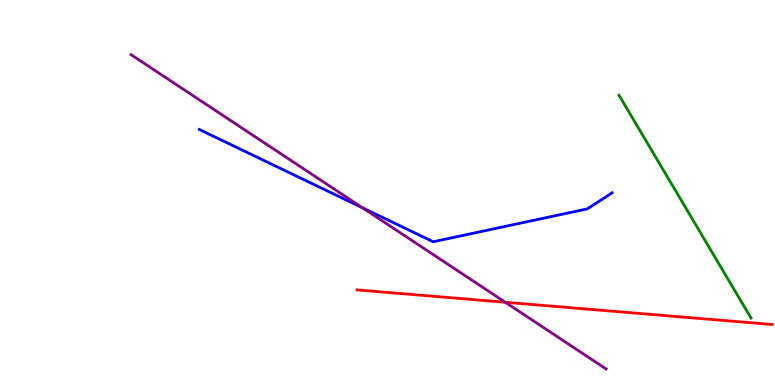[{'lines': ['blue', 'red'], 'intersections': []}, {'lines': ['green', 'red'], 'intersections': []}, {'lines': ['purple', 'red'], 'intersections': [{'x': 6.52, 'y': 2.15}]}, {'lines': ['blue', 'green'], 'intersections': []}, {'lines': ['blue', 'purple'], 'intersections': [{'x': 4.68, 'y': 4.6}]}, {'lines': ['green', 'purple'], 'intersections': []}]